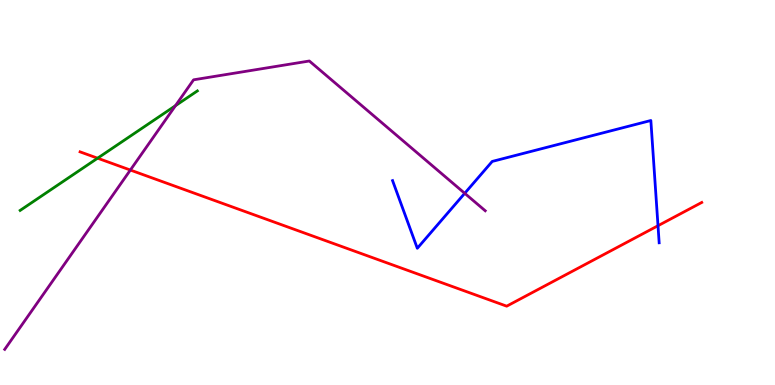[{'lines': ['blue', 'red'], 'intersections': [{'x': 8.49, 'y': 4.14}]}, {'lines': ['green', 'red'], 'intersections': [{'x': 1.26, 'y': 5.89}]}, {'lines': ['purple', 'red'], 'intersections': [{'x': 1.68, 'y': 5.58}]}, {'lines': ['blue', 'green'], 'intersections': []}, {'lines': ['blue', 'purple'], 'intersections': [{'x': 6.0, 'y': 4.98}]}, {'lines': ['green', 'purple'], 'intersections': [{'x': 2.26, 'y': 7.25}]}]